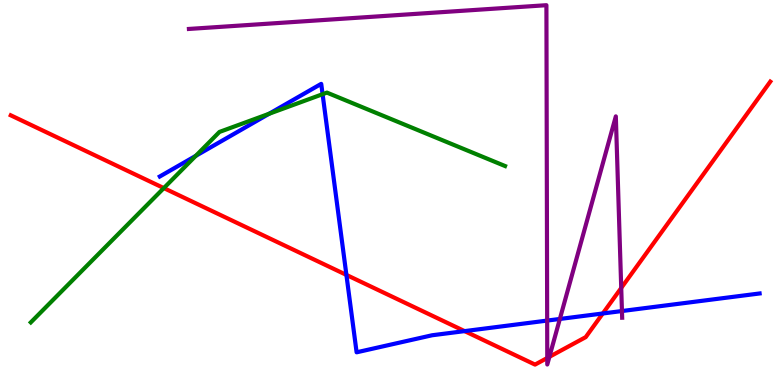[{'lines': ['blue', 'red'], 'intersections': [{'x': 4.47, 'y': 2.86}, {'x': 6.0, 'y': 1.4}, {'x': 7.78, 'y': 1.86}]}, {'lines': ['green', 'red'], 'intersections': [{'x': 2.11, 'y': 5.11}]}, {'lines': ['purple', 'red'], 'intersections': [{'x': 7.06, 'y': 0.702}, {'x': 7.09, 'y': 0.732}, {'x': 8.02, 'y': 2.52}]}, {'lines': ['blue', 'green'], 'intersections': [{'x': 2.53, 'y': 5.95}, {'x': 3.47, 'y': 7.04}, {'x': 4.16, 'y': 7.55}]}, {'lines': ['blue', 'purple'], 'intersections': [{'x': 7.06, 'y': 1.67}, {'x': 7.22, 'y': 1.72}, {'x': 8.03, 'y': 1.92}]}, {'lines': ['green', 'purple'], 'intersections': []}]